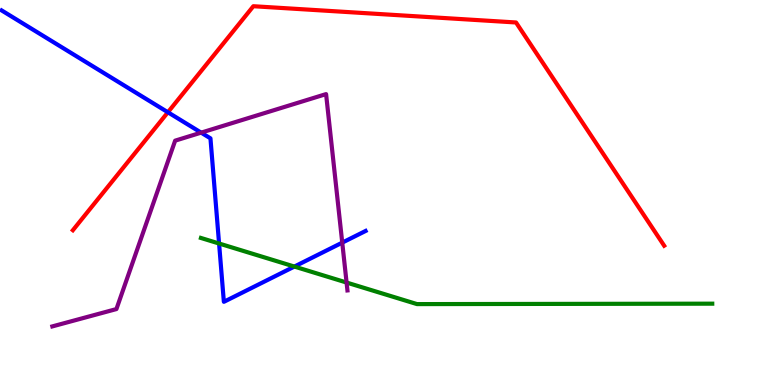[{'lines': ['blue', 'red'], 'intersections': [{'x': 2.17, 'y': 7.08}]}, {'lines': ['green', 'red'], 'intersections': []}, {'lines': ['purple', 'red'], 'intersections': []}, {'lines': ['blue', 'green'], 'intersections': [{'x': 2.83, 'y': 3.67}, {'x': 3.8, 'y': 3.08}]}, {'lines': ['blue', 'purple'], 'intersections': [{'x': 2.6, 'y': 6.55}, {'x': 4.42, 'y': 3.7}]}, {'lines': ['green', 'purple'], 'intersections': [{'x': 4.47, 'y': 2.66}]}]